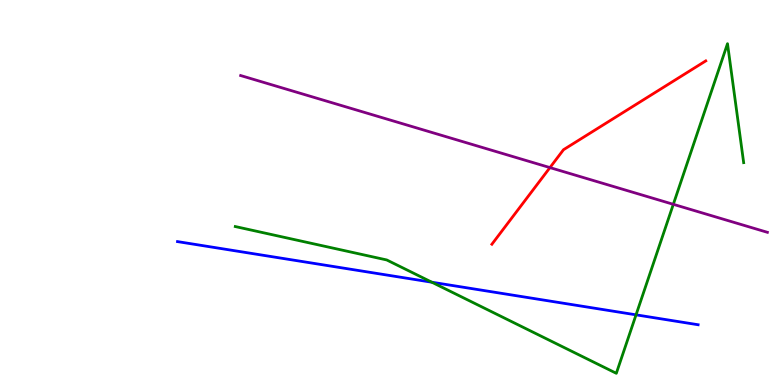[{'lines': ['blue', 'red'], 'intersections': []}, {'lines': ['green', 'red'], 'intersections': []}, {'lines': ['purple', 'red'], 'intersections': [{'x': 7.1, 'y': 5.65}]}, {'lines': ['blue', 'green'], 'intersections': [{'x': 5.57, 'y': 2.67}, {'x': 8.21, 'y': 1.82}]}, {'lines': ['blue', 'purple'], 'intersections': []}, {'lines': ['green', 'purple'], 'intersections': [{'x': 8.69, 'y': 4.69}]}]